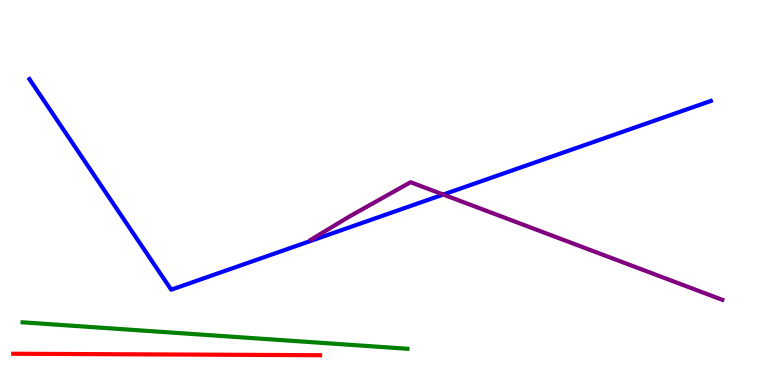[{'lines': ['blue', 'red'], 'intersections': []}, {'lines': ['green', 'red'], 'intersections': []}, {'lines': ['purple', 'red'], 'intersections': []}, {'lines': ['blue', 'green'], 'intersections': []}, {'lines': ['blue', 'purple'], 'intersections': [{'x': 5.72, 'y': 4.95}]}, {'lines': ['green', 'purple'], 'intersections': []}]